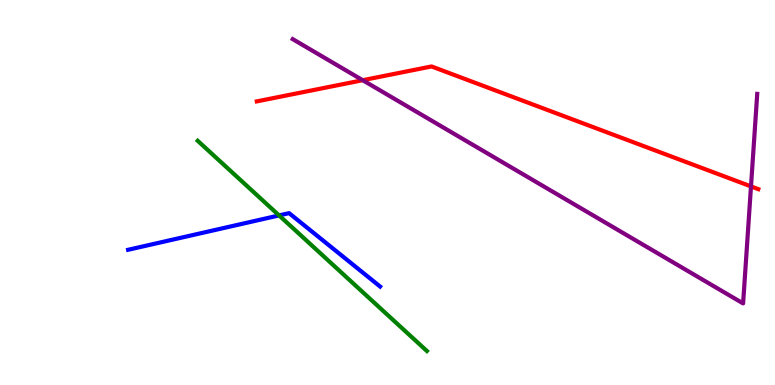[{'lines': ['blue', 'red'], 'intersections': []}, {'lines': ['green', 'red'], 'intersections': []}, {'lines': ['purple', 'red'], 'intersections': [{'x': 4.68, 'y': 7.92}, {'x': 9.69, 'y': 5.16}]}, {'lines': ['blue', 'green'], 'intersections': [{'x': 3.6, 'y': 4.4}]}, {'lines': ['blue', 'purple'], 'intersections': []}, {'lines': ['green', 'purple'], 'intersections': []}]